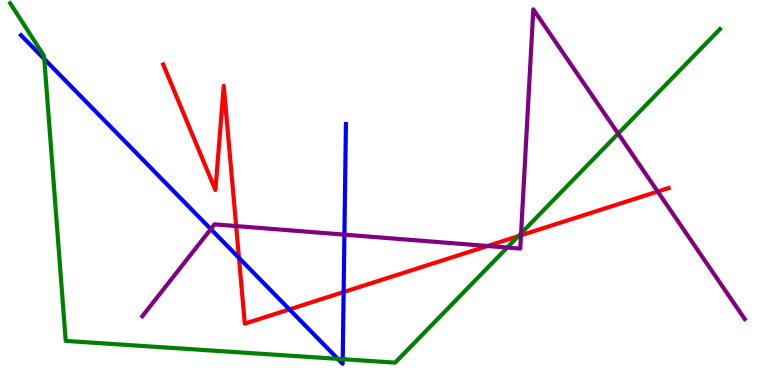[{'lines': ['blue', 'red'], 'intersections': [{'x': 3.08, 'y': 3.3}, {'x': 3.73, 'y': 1.96}, {'x': 4.43, 'y': 2.41}]}, {'lines': ['green', 'red'], 'intersections': [{'x': 6.69, 'y': 3.87}]}, {'lines': ['purple', 'red'], 'intersections': [{'x': 3.05, 'y': 4.13}, {'x': 6.29, 'y': 3.61}, {'x': 6.72, 'y': 3.89}, {'x': 8.49, 'y': 5.02}]}, {'lines': ['blue', 'green'], 'intersections': [{'x': 0.571, 'y': 8.47}, {'x': 4.36, 'y': 0.679}, {'x': 4.42, 'y': 0.671}]}, {'lines': ['blue', 'purple'], 'intersections': [{'x': 2.72, 'y': 4.05}, {'x': 4.44, 'y': 3.91}]}, {'lines': ['green', 'purple'], 'intersections': [{'x': 6.54, 'y': 3.57}, {'x': 6.72, 'y': 3.94}, {'x': 7.98, 'y': 6.53}]}]